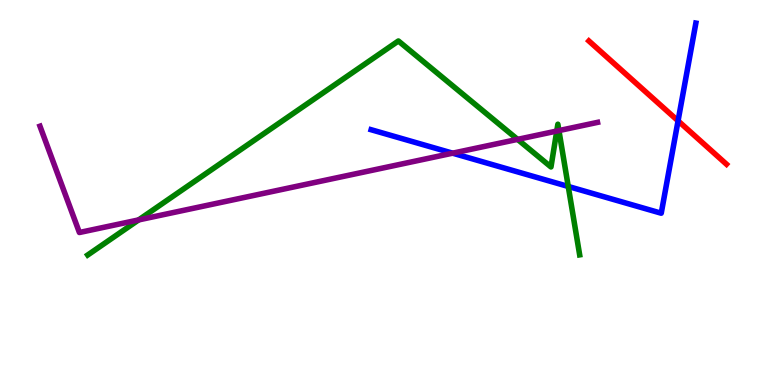[{'lines': ['blue', 'red'], 'intersections': [{'x': 8.75, 'y': 6.86}]}, {'lines': ['green', 'red'], 'intersections': []}, {'lines': ['purple', 'red'], 'intersections': []}, {'lines': ['blue', 'green'], 'intersections': [{'x': 7.33, 'y': 5.16}]}, {'lines': ['blue', 'purple'], 'intersections': [{'x': 5.84, 'y': 6.02}]}, {'lines': ['green', 'purple'], 'intersections': [{'x': 1.79, 'y': 4.29}, {'x': 6.68, 'y': 6.38}, {'x': 7.18, 'y': 6.6}, {'x': 7.21, 'y': 6.61}]}]